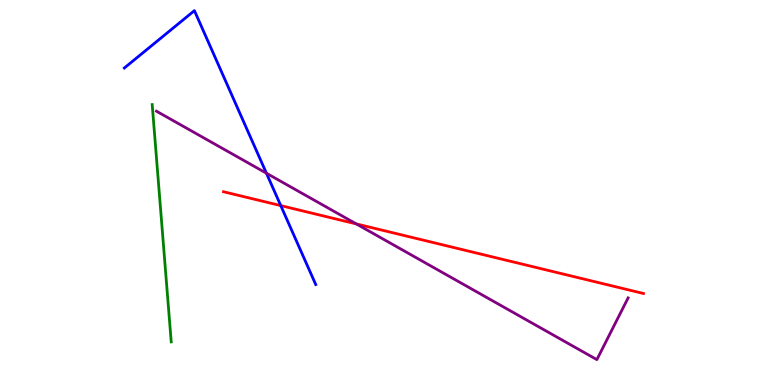[{'lines': ['blue', 'red'], 'intersections': [{'x': 3.62, 'y': 4.66}]}, {'lines': ['green', 'red'], 'intersections': []}, {'lines': ['purple', 'red'], 'intersections': [{'x': 4.6, 'y': 4.18}]}, {'lines': ['blue', 'green'], 'intersections': []}, {'lines': ['blue', 'purple'], 'intersections': [{'x': 3.44, 'y': 5.5}]}, {'lines': ['green', 'purple'], 'intersections': []}]